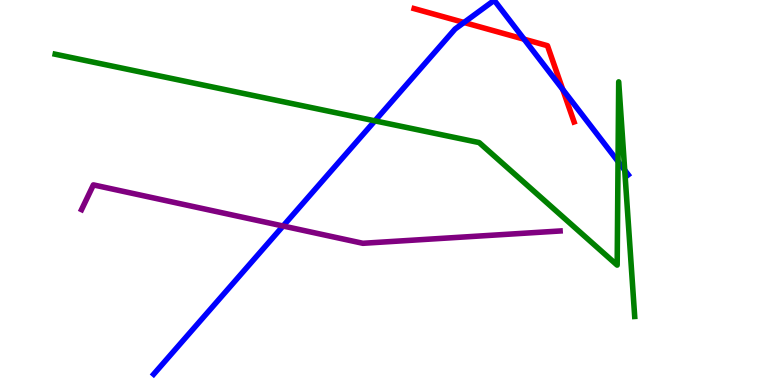[{'lines': ['blue', 'red'], 'intersections': [{'x': 5.99, 'y': 9.42}, {'x': 6.76, 'y': 8.98}, {'x': 7.26, 'y': 7.68}]}, {'lines': ['green', 'red'], 'intersections': []}, {'lines': ['purple', 'red'], 'intersections': []}, {'lines': ['blue', 'green'], 'intersections': [{'x': 4.84, 'y': 6.86}, {'x': 7.97, 'y': 5.81}, {'x': 8.06, 'y': 5.58}]}, {'lines': ['blue', 'purple'], 'intersections': [{'x': 3.65, 'y': 4.13}]}, {'lines': ['green', 'purple'], 'intersections': []}]